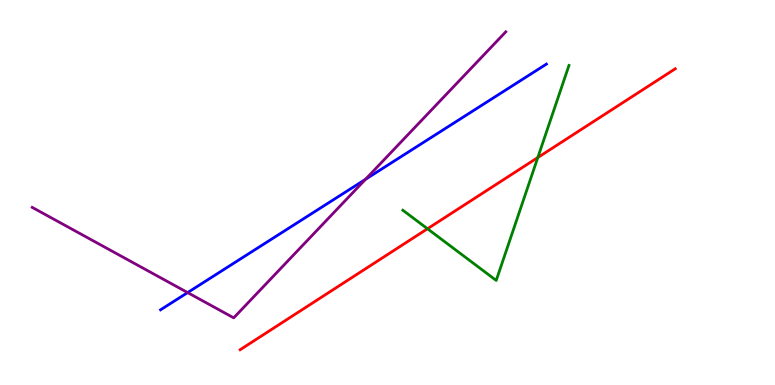[{'lines': ['blue', 'red'], 'intersections': []}, {'lines': ['green', 'red'], 'intersections': [{'x': 5.52, 'y': 4.06}, {'x': 6.94, 'y': 5.91}]}, {'lines': ['purple', 'red'], 'intersections': []}, {'lines': ['blue', 'green'], 'intersections': []}, {'lines': ['blue', 'purple'], 'intersections': [{'x': 2.42, 'y': 2.4}, {'x': 4.72, 'y': 5.34}]}, {'lines': ['green', 'purple'], 'intersections': []}]